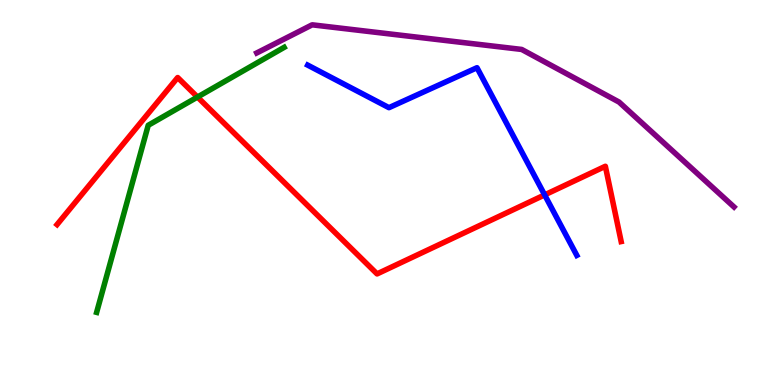[{'lines': ['blue', 'red'], 'intersections': [{'x': 7.03, 'y': 4.94}]}, {'lines': ['green', 'red'], 'intersections': [{'x': 2.55, 'y': 7.48}]}, {'lines': ['purple', 'red'], 'intersections': []}, {'lines': ['blue', 'green'], 'intersections': []}, {'lines': ['blue', 'purple'], 'intersections': []}, {'lines': ['green', 'purple'], 'intersections': []}]